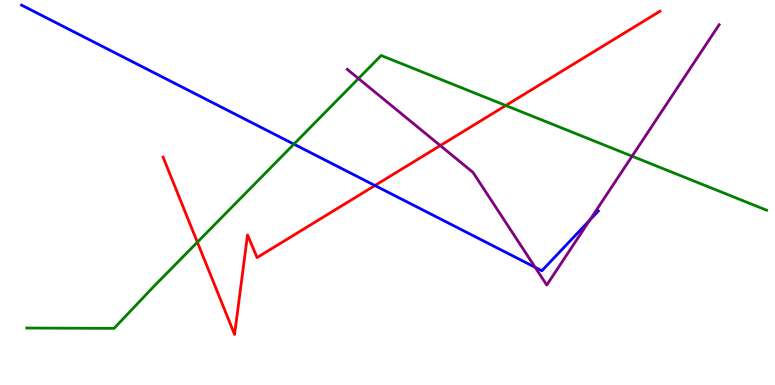[{'lines': ['blue', 'red'], 'intersections': [{'x': 4.84, 'y': 5.18}]}, {'lines': ['green', 'red'], 'intersections': [{'x': 2.55, 'y': 3.71}, {'x': 6.53, 'y': 7.26}]}, {'lines': ['purple', 'red'], 'intersections': [{'x': 5.68, 'y': 6.22}]}, {'lines': ['blue', 'green'], 'intersections': [{'x': 3.79, 'y': 6.26}]}, {'lines': ['blue', 'purple'], 'intersections': [{'x': 6.91, 'y': 3.06}, {'x': 7.61, 'y': 4.28}]}, {'lines': ['green', 'purple'], 'intersections': [{'x': 4.63, 'y': 7.96}, {'x': 8.16, 'y': 5.94}]}]